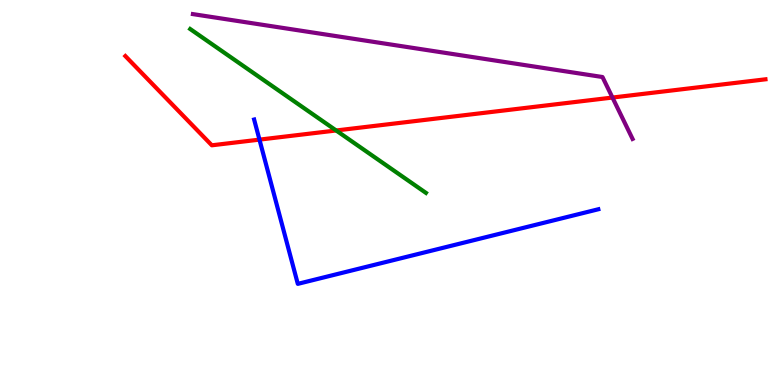[{'lines': ['blue', 'red'], 'intersections': [{'x': 3.35, 'y': 6.37}]}, {'lines': ['green', 'red'], 'intersections': [{'x': 4.34, 'y': 6.61}]}, {'lines': ['purple', 'red'], 'intersections': [{'x': 7.9, 'y': 7.47}]}, {'lines': ['blue', 'green'], 'intersections': []}, {'lines': ['blue', 'purple'], 'intersections': []}, {'lines': ['green', 'purple'], 'intersections': []}]